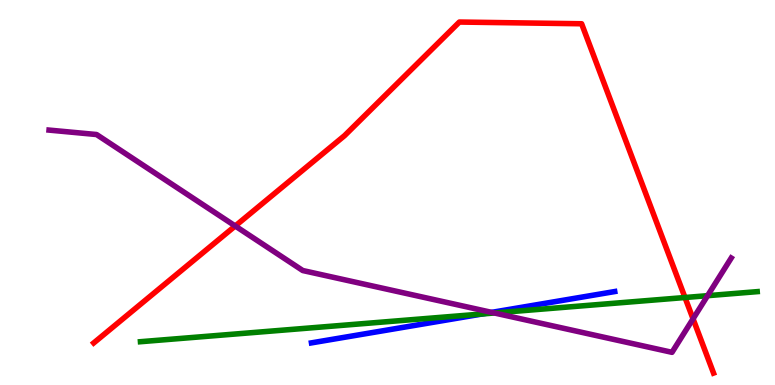[{'lines': ['blue', 'red'], 'intersections': []}, {'lines': ['green', 'red'], 'intersections': [{'x': 8.84, 'y': 2.27}]}, {'lines': ['purple', 'red'], 'intersections': [{'x': 3.04, 'y': 4.13}, {'x': 8.94, 'y': 1.72}]}, {'lines': ['blue', 'green'], 'intersections': [{'x': 6.22, 'y': 1.85}]}, {'lines': ['blue', 'purple'], 'intersections': [{'x': 6.34, 'y': 1.89}]}, {'lines': ['green', 'purple'], 'intersections': [{'x': 6.38, 'y': 1.87}, {'x': 9.13, 'y': 2.32}]}]